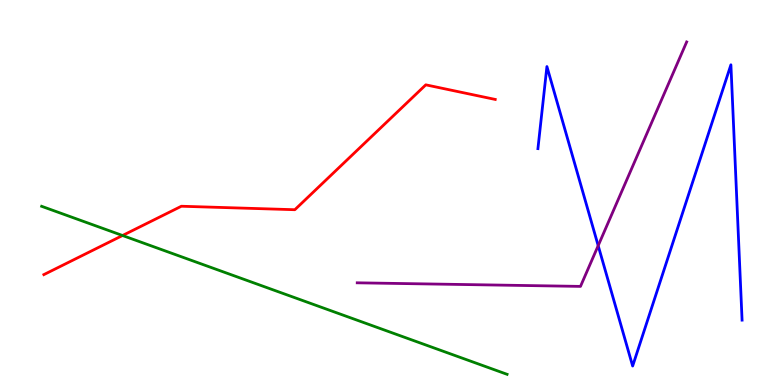[{'lines': ['blue', 'red'], 'intersections': []}, {'lines': ['green', 'red'], 'intersections': [{'x': 1.58, 'y': 3.88}]}, {'lines': ['purple', 'red'], 'intersections': []}, {'lines': ['blue', 'green'], 'intersections': []}, {'lines': ['blue', 'purple'], 'intersections': [{'x': 7.72, 'y': 3.62}]}, {'lines': ['green', 'purple'], 'intersections': []}]